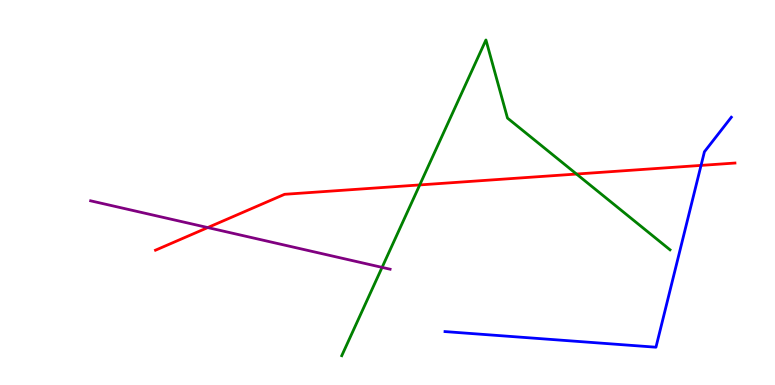[{'lines': ['blue', 'red'], 'intersections': [{'x': 9.05, 'y': 5.7}]}, {'lines': ['green', 'red'], 'intersections': [{'x': 5.42, 'y': 5.2}, {'x': 7.44, 'y': 5.48}]}, {'lines': ['purple', 'red'], 'intersections': [{'x': 2.68, 'y': 4.09}]}, {'lines': ['blue', 'green'], 'intersections': []}, {'lines': ['blue', 'purple'], 'intersections': []}, {'lines': ['green', 'purple'], 'intersections': [{'x': 4.93, 'y': 3.06}]}]